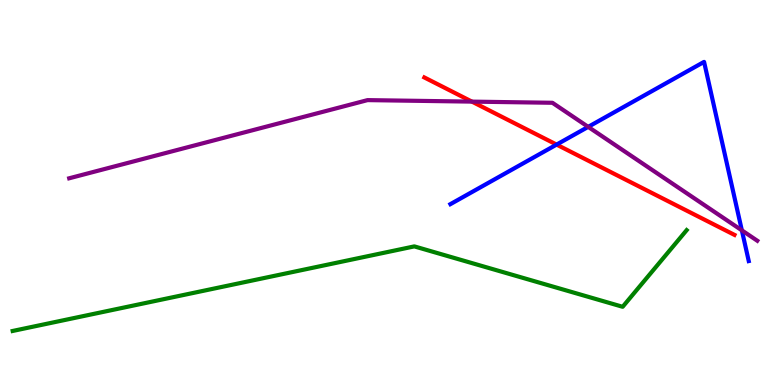[{'lines': ['blue', 'red'], 'intersections': [{'x': 7.18, 'y': 6.24}]}, {'lines': ['green', 'red'], 'intersections': []}, {'lines': ['purple', 'red'], 'intersections': [{'x': 6.09, 'y': 7.36}]}, {'lines': ['blue', 'green'], 'intersections': []}, {'lines': ['blue', 'purple'], 'intersections': [{'x': 7.59, 'y': 6.7}, {'x': 9.57, 'y': 4.02}]}, {'lines': ['green', 'purple'], 'intersections': []}]